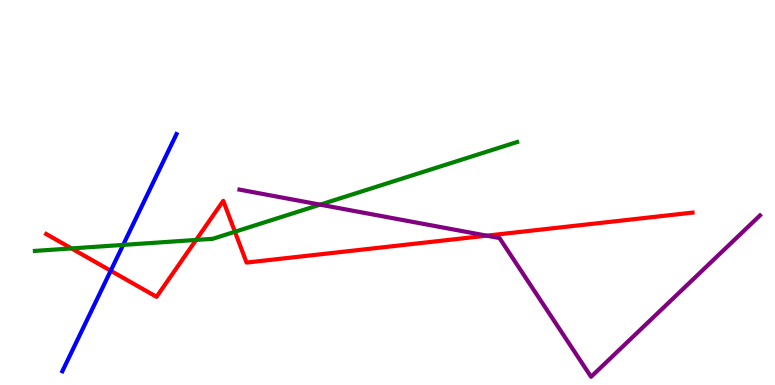[{'lines': ['blue', 'red'], 'intersections': [{'x': 1.43, 'y': 2.97}]}, {'lines': ['green', 'red'], 'intersections': [{'x': 0.923, 'y': 3.55}, {'x': 2.53, 'y': 3.77}, {'x': 3.03, 'y': 3.98}]}, {'lines': ['purple', 'red'], 'intersections': [{'x': 6.28, 'y': 3.88}]}, {'lines': ['blue', 'green'], 'intersections': [{'x': 1.59, 'y': 3.64}]}, {'lines': ['blue', 'purple'], 'intersections': []}, {'lines': ['green', 'purple'], 'intersections': [{'x': 4.13, 'y': 4.68}]}]